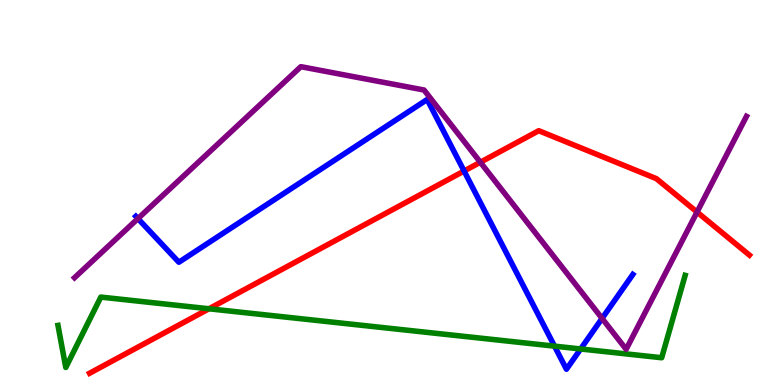[{'lines': ['blue', 'red'], 'intersections': [{'x': 5.99, 'y': 5.56}]}, {'lines': ['green', 'red'], 'intersections': [{'x': 2.7, 'y': 1.98}]}, {'lines': ['purple', 'red'], 'intersections': [{'x': 6.2, 'y': 5.79}, {'x': 8.99, 'y': 4.49}]}, {'lines': ['blue', 'green'], 'intersections': [{'x': 7.16, 'y': 1.01}, {'x': 7.49, 'y': 0.936}]}, {'lines': ['blue', 'purple'], 'intersections': [{'x': 1.78, 'y': 4.32}, {'x': 7.77, 'y': 1.73}]}, {'lines': ['green', 'purple'], 'intersections': []}]